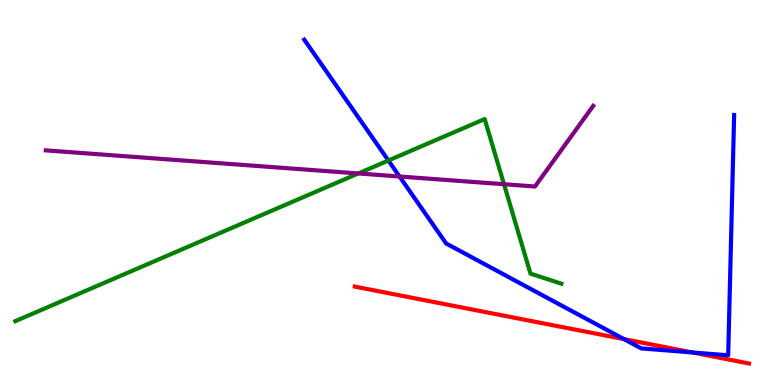[{'lines': ['blue', 'red'], 'intersections': [{'x': 8.05, 'y': 1.19}, {'x': 8.93, 'y': 0.845}]}, {'lines': ['green', 'red'], 'intersections': []}, {'lines': ['purple', 'red'], 'intersections': []}, {'lines': ['blue', 'green'], 'intersections': [{'x': 5.01, 'y': 5.83}]}, {'lines': ['blue', 'purple'], 'intersections': [{'x': 5.16, 'y': 5.42}]}, {'lines': ['green', 'purple'], 'intersections': [{'x': 4.62, 'y': 5.49}, {'x': 6.5, 'y': 5.22}]}]